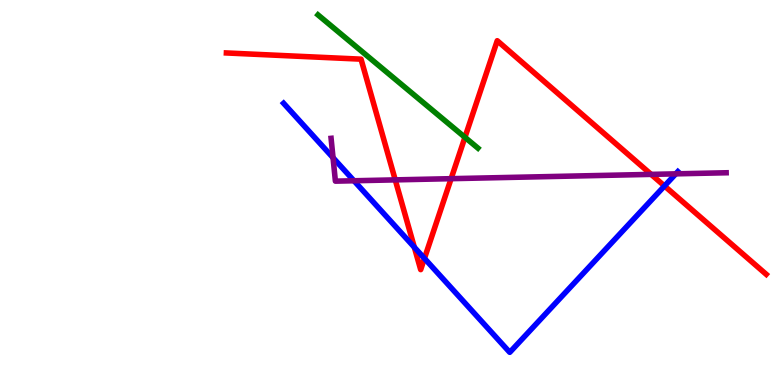[{'lines': ['blue', 'red'], 'intersections': [{'x': 5.35, 'y': 3.58}, {'x': 5.48, 'y': 3.29}, {'x': 8.57, 'y': 5.17}]}, {'lines': ['green', 'red'], 'intersections': [{'x': 6.0, 'y': 6.43}]}, {'lines': ['purple', 'red'], 'intersections': [{'x': 5.1, 'y': 5.33}, {'x': 5.82, 'y': 5.36}, {'x': 8.4, 'y': 5.47}]}, {'lines': ['blue', 'green'], 'intersections': []}, {'lines': ['blue', 'purple'], 'intersections': [{'x': 4.3, 'y': 5.9}, {'x': 4.57, 'y': 5.3}, {'x': 8.72, 'y': 5.48}]}, {'lines': ['green', 'purple'], 'intersections': []}]